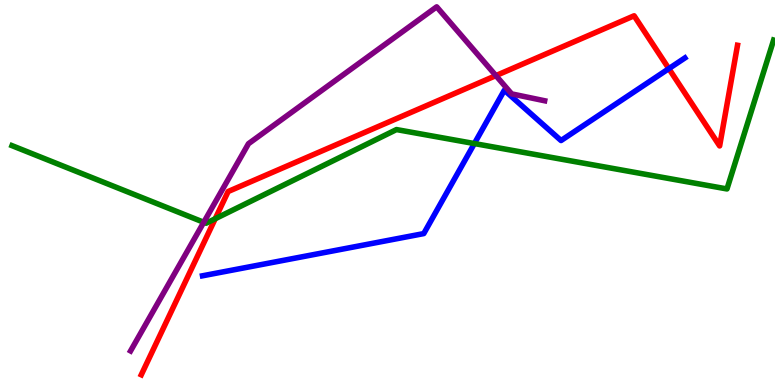[{'lines': ['blue', 'red'], 'intersections': [{'x': 8.63, 'y': 8.22}]}, {'lines': ['green', 'red'], 'intersections': [{'x': 2.78, 'y': 4.32}]}, {'lines': ['purple', 'red'], 'intersections': [{'x': 6.4, 'y': 8.04}]}, {'lines': ['blue', 'green'], 'intersections': [{'x': 6.12, 'y': 6.27}]}, {'lines': ['blue', 'purple'], 'intersections': []}, {'lines': ['green', 'purple'], 'intersections': [{'x': 2.63, 'y': 4.23}]}]